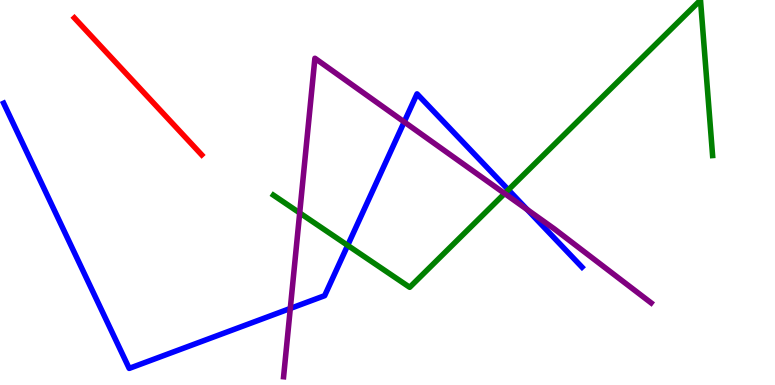[{'lines': ['blue', 'red'], 'intersections': []}, {'lines': ['green', 'red'], 'intersections': []}, {'lines': ['purple', 'red'], 'intersections': []}, {'lines': ['blue', 'green'], 'intersections': [{'x': 4.49, 'y': 3.63}, {'x': 6.56, 'y': 5.07}]}, {'lines': ['blue', 'purple'], 'intersections': [{'x': 3.75, 'y': 1.99}, {'x': 5.22, 'y': 6.83}, {'x': 6.8, 'y': 4.56}]}, {'lines': ['green', 'purple'], 'intersections': [{'x': 3.87, 'y': 4.47}, {'x': 6.51, 'y': 4.97}]}]